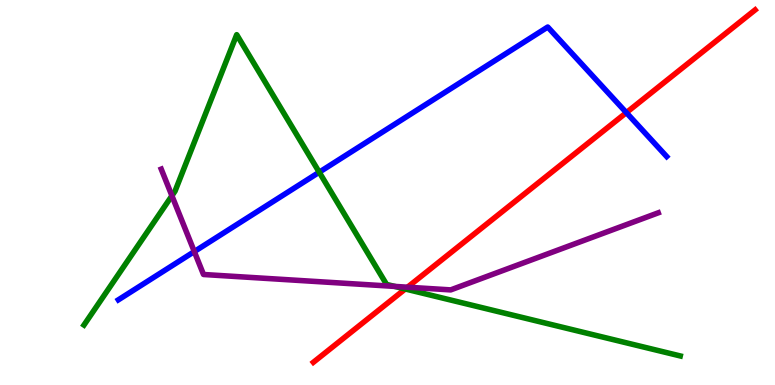[{'lines': ['blue', 'red'], 'intersections': [{'x': 8.08, 'y': 7.07}]}, {'lines': ['green', 'red'], 'intersections': [{'x': 5.23, 'y': 2.49}]}, {'lines': ['purple', 'red'], 'intersections': [{'x': 5.26, 'y': 2.54}]}, {'lines': ['blue', 'green'], 'intersections': [{'x': 4.12, 'y': 5.53}]}, {'lines': ['blue', 'purple'], 'intersections': [{'x': 2.51, 'y': 3.47}]}, {'lines': ['green', 'purple'], 'intersections': [{'x': 2.22, 'y': 4.92}, {'x': 5.09, 'y': 2.56}]}]